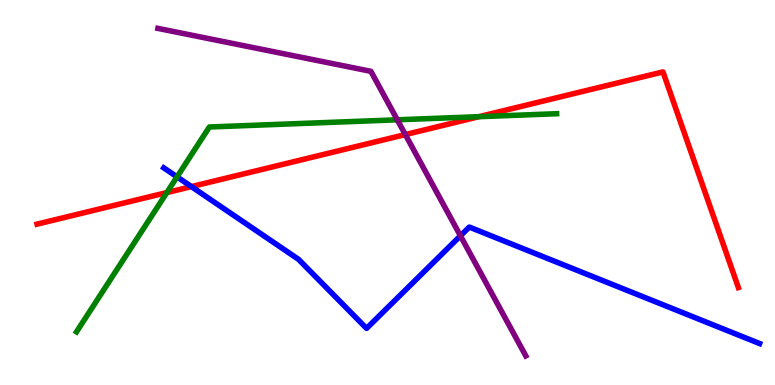[{'lines': ['blue', 'red'], 'intersections': [{'x': 2.47, 'y': 5.15}]}, {'lines': ['green', 'red'], 'intersections': [{'x': 2.15, 'y': 5.0}, {'x': 6.18, 'y': 6.97}]}, {'lines': ['purple', 'red'], 'intersections': [{'x': 5.23, 'y': 6.5}]}, {'lines': ['blue', 'green'], 'intersections': [{'x': 2.28, 'y': 5.41}]}, {'lines': ['blue', 'purple'], 'intersections': [{'x': 5.94, 'y': 3.88}]}, {'lines': ['green', 'purple'], 'intersections': [{'x': 5.13, 'y': 6.89}]}]